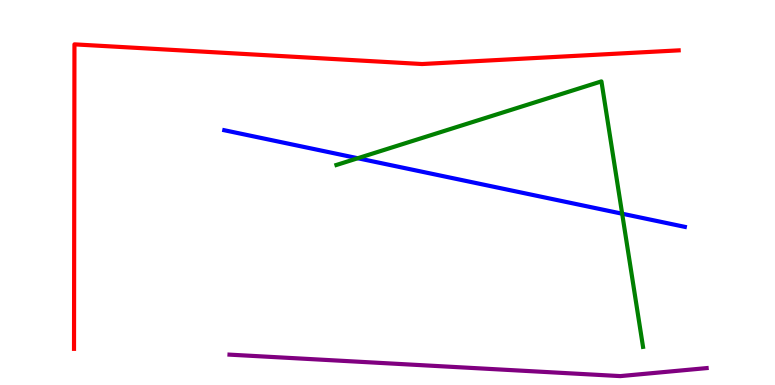[{'lines': ['blue', 'red'], 'intersections': []}, {'lines': ['green', 'red'], 'intersections': []}, {'lines': ['purple', 'red'], 'intersections': []}, {'lines': ['blue', 'green'], 'intersections': [{'x': 4.62, 'y': 5.89}, {'x': 8.03, 'y': 4.45}]}, {'lines': ['blue', 'purple'], 'intersections': []}, {'lines': ['green', 'purple'], 'intersections': []}]